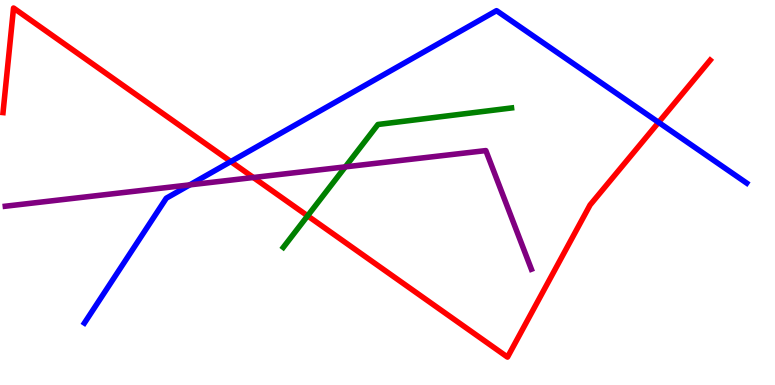[{'lines': ['blue', 'red'], 'intersections': [{'x': 2.98, 'y': 5.8}, {'x': 8.5, 'y': 6.82}]}, {'lines': ['green', 'red'], 'intersections': [{'x': 3.97, 'y': 4.39}]}, {'lines': ['purple', 'red'], 'intersections': [{'x': 3.27, 'y': 5.39}]}, {'lines': ['blue', 'green'], 'intersections': []}, {'lines': ['blue', 'purple'], 'intersections': [{'x': 2.45, 'y': 5.2}]}, {'lines': ['green', 'purple'], 'intersections': [{'x': 4.46, 'y': 5.67}]}]